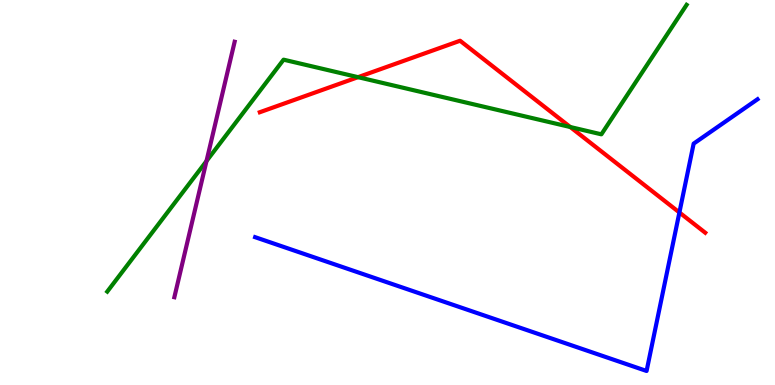[{'lines': ['blue', 'red'], 'intersections': [{'x': 8.77, 'y': 4.48}]}, {'lines': ['green', 'red'], 'intersections': [{'x': 4.62, 'y': 8.0}, {'x': 7.36, 'y': 6.7}]}, {'lines': ['purple', 'red'], 'intersections': []}, {'lines': ['blue', 'green'], 'intersections': []}, {'lines': ['blue', 'purple'], 'intersections': []}, {'lines': ['green', 'purple'], 'intersections': [{'x': 2.66, 'y': 5.82}]}]